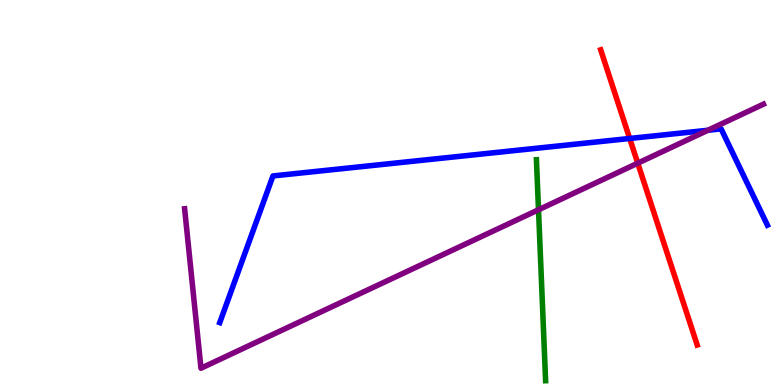[{'lines': ['blue', 'red'], 'intersections': [{'x': 8.12, 'y': 6.4}]}, {'lines': ['green', 'red'], 'intersections': []}, {'lines': ['purple', 'red'], 'intersections': [{'x': 8.23, 'y': 5.76}]}, {'lines': ['blue', 'green'], 'intersections': []}, {'lines': ['blue', 'purple'], 'intersections': [{'x': 9.13, 'y': 6.62}]}, {'lines': ['green', 'purple'], 'intersections': [{'x': 6.95, 'y': 4.55}]}]